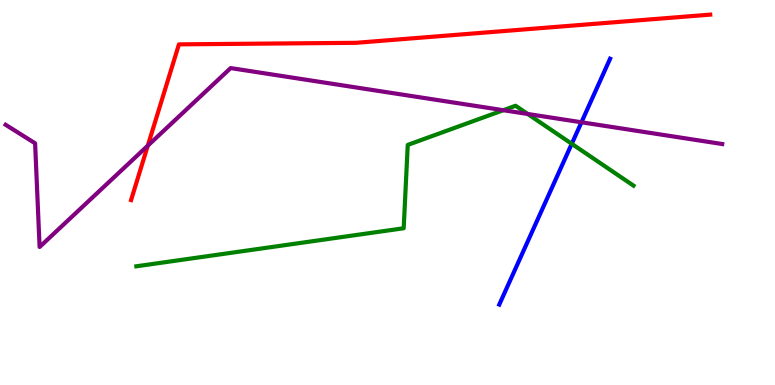[{'lines': ['blue', 'red'], 'intersections': []}, {'lines': ['green', 'red'], 'intersections': []}, {'lines': ['purple', 'red'], 'intersections': [{'x': 1.91, 'y': 6.22}]}, {'lines': ['blue', 'green'], 'intersections': [{'x': 7.38, 'y': 6.26}]}, {'lines': ['blue', 'purple'], 'intersections': [{'x': 7.5, 'y': 6.82}]}, {'lines': ['green', 'purple'], 'intersections': [{'x': 6.49, 'y': 7.14}, {'x': 6.81, 'y': 7.04}]}]